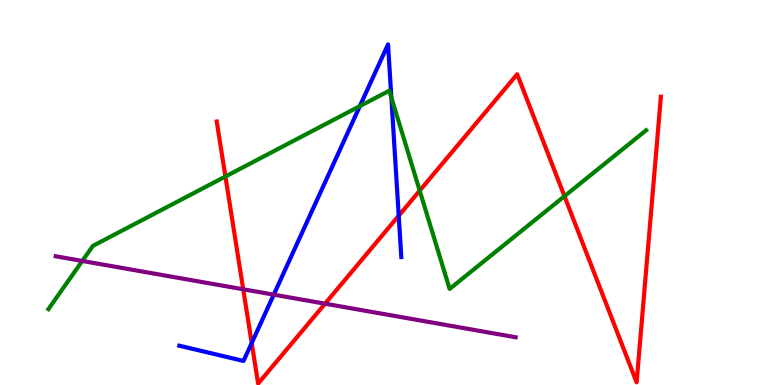[{'lines': ['blue', 'red'], 'intersections': [{'x': 3.25, 'y': 1.09}, {'x': 5.14, 'y': 4.4}]}, {'lines': ['green', 'red'], 'intersections': [{'x': 2.91, 'y': 5.42}, {'x': 5.42, 'y': 5.05}, {'x': 7.28, 'y': 4.9}]}, {'lines': ['purple', 'red'], 'intersections': [{'x': 3.14, 'y': 2.49}, {'x': 4.19, 'y': 2.11}]}, {'lines': ['blue', 'green'], 'intersections': [{'x': 4.64, 'y': 7.24}, {'x': 5.05, 'y': 7.47}]}, {'lines': ['blue', 'purple'], 'intersections': [{'x': 3.53, 'y': 2.35}]}, {'lines': ['green', 'purple'], 'intersections': [{'x': 1.06, 'y': 3.22}]}]